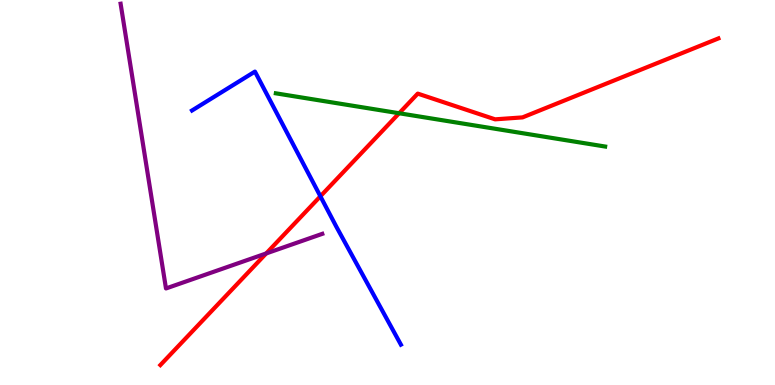[{'lines': ['blue', 'red'], 'intersections': [{'x': 4.13, 'y': 4.9}]}, {'lines': ['green', 'red'], 'intersections': [{'x': 5.15, 'y': 7.06}]}, {'lines': ['purple', 'red'], 'intersections': [{'x': 3.43, 'y': 3.42}]}, {'lines': ['blue', 'green'], 'intersections': []}, {'lines': ['blue', 'purple'], 'intersections': []}, {'lines': ['green', 'purple'], 'intersections': []}]